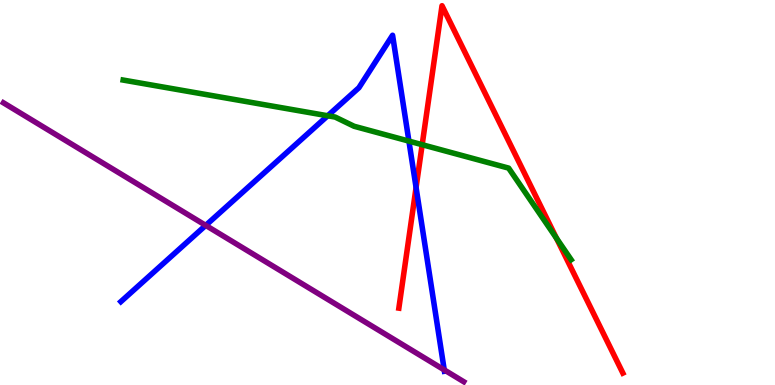[{'lines': ['blue', 'red'], 'intersections': [{'x': 5.37, 'y': 5.13}]}, {'lines': ['green', 'red'], 'intersections': [{'x': 5.45, 'y': 6.24}, {'x': 7.18, 'y': 3.81}]}, {'lines': ['purple', 'red'], 'intersections': []}, {'lines': ['blue', 'green'], 'intersections': [{'x': 4.23, 'y': 6.99}, {'x': 5.28, 'y': 6.33}]}, {'lines': ['blue', 'purple'], 'intersections': [{'x': 2.65, 'y': 4.15}, {'x': 5.73, 'y': 0.392}]}, {'lines': ['green', 'purple'], 'intersections': []}]